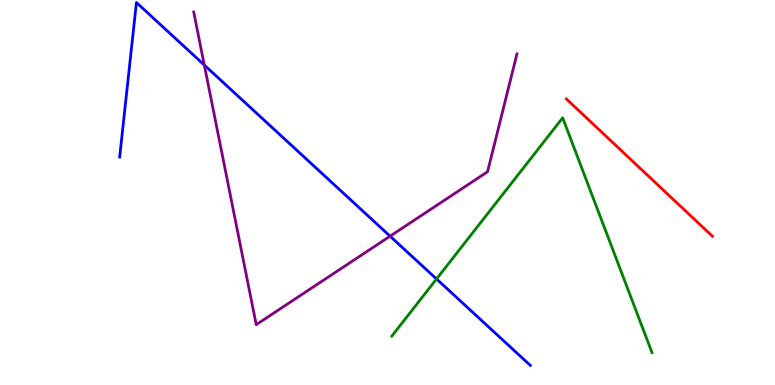[{'lines': ['blue', 'red'], 'intersections': []}, {'lines': ['green', 'red'], 'intersections': []}, {'lines': ['purple', 'red'], 'intersections': []}, {'lines': ['blue', 'green'], 'intersections': [{'x': 5.63, 'y': 2.75}]}, {'lines': ['blue', 'purple'], 'intersections': [{'x': 2.64, 'y': 8.31}, {'x': 5.03, 'y': 3.87}]}, {'lines': ['green', 'purple'], 'intersections': []}]